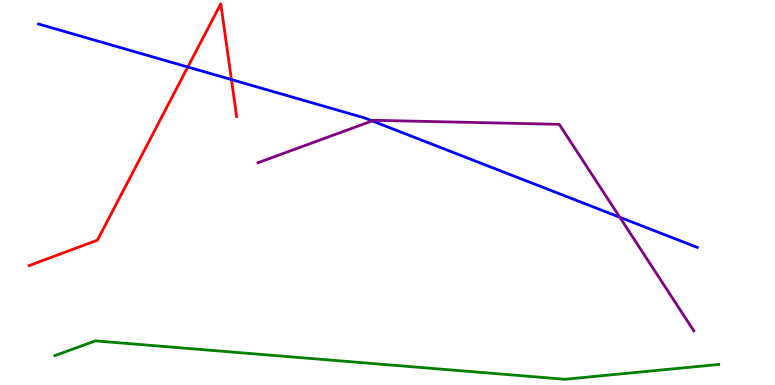[{'lines': ['blue', 'red'], 'intersections': [{'x': 2.42, 'y': 8.26}, {'x': 2.99, 'y': 7.93}]}, {'lines': ['green', 'red'], 'intersections': []}, {'lines': ['purple', 'red'], 'intersections': []}, {'lines': ['blue', 'green'], 'intersections': []}, {'lines': ['blue', 'purple'], 'intersections': [{'x': 4.8, 'y': 6.86}, {'x': 8.0, 'y': 4.36}]}, {'lines': ['green', 'purple'], 'intersections': []}]